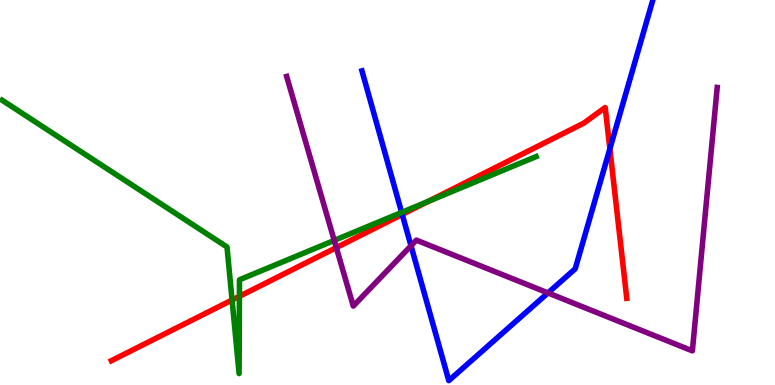[{'lines': ['blue', 'red'], 'intersections': [{'x': 5.19, 'y': 4.43}, {'x': 7.87, 'y': 6.13}]}, {'lines': ['green', 'red'], 'intersections': [{'x': 2.99, 'y': 2.21}, {'x': 3.09, 'y': 2.3}, {'x': 5.52, 'y': 4.77}]}, {'lines': ['purple', 'red'], 'intersections': [{'x': 4.34, 'y': 3.57}]}, {'lines': ['blue', 'green'], 'intersections': [{'x': 5.18, 'y': 4.48}]}, {'lines': ['blue', 'purple'], 'intersections': [{'x': 5.3, 'y': 3.62}, {'x': 7.07, 'y': 2.39}]}, {'lines': ['green', 'purple'], 'intersections': [{'x': 4.31, 'y': 3.76}]}]